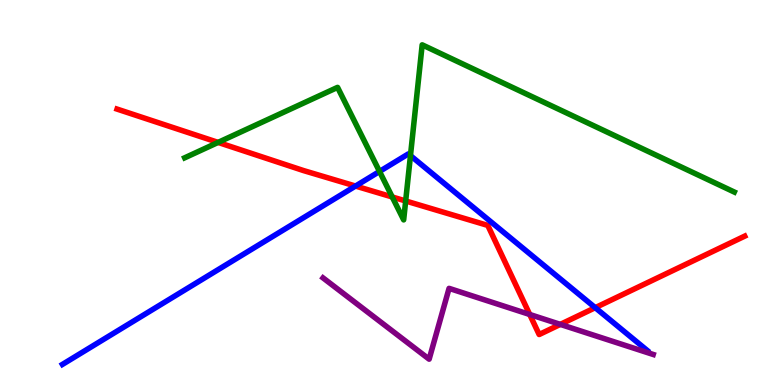[{'lines': ['blue', 'red'], 'intersections': [{'x': 4.59, 'y': 5.17}, {'x': 7.68, 'y': 2.01}]}, {'lines': ['green', 'red'], 'intersections': [{'x': 2.81, 'y': 6.3}, {'x': 5.06, 'y': 4.88}, {'x': 5.23, 'y': 4.78}]}, {'lines': ['purple', 'red'], 'intersections': [{'x': 6.84, 'y': 1.83}, {'x': 7.23, 'y': 1.57}]}, {'lines': ['blue', 'green'], 'intersections': [{'x': 4.9, 'y': 5.55}, {'x': 5.3, 'y': 5.96}]}, {'lines': ['blue', 'purple'], 'intersections': []}, {'lines': ['green', 'purple'], 'intersections': []}]